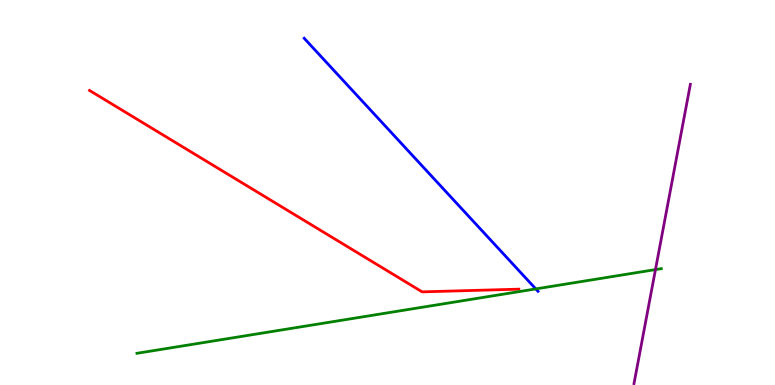[{'lines': ['blue', 'red'], 'intersections': []}, {'lines': ['green', 'red'], 'intersections': []}, {'lines': ['purple', 'red'], 'intersections': []}, {'lines': ['blue', 'green'], 'intersections': [{'x': 6.91, 'y': 2.5}]}, {'lines': ['blue', 'purple'], 'intersections': []}, {'lines': ['green', 'purple'], 'intersections': [{'x': 8.46, 'y': 3.0}]}]